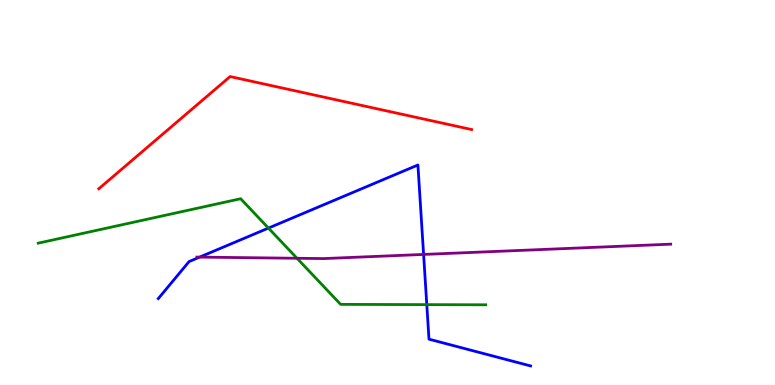[{'lines': ['blue', 'red'], 'intersections': []}, {'lines': ['green', 'red'], 'intersections': []}, {'lines': ['purple', 'red'], 'intersections': []}, {'lines': ['blue', 'green'], 'intersections': [{'x': 3.46, 'y': 4.08}, {'x': 5.51, 'y': 2.09}]}, {'lines': ['blue', 'purple'], 'intersections': [{'x': 2.58, 'y': 3.32}, {'x': 5.47, 'y': 3.39}]}, {'lines': ['green', 'purple'], 'intersections': [{'x': 3.83, 'y': 3.29}]}]